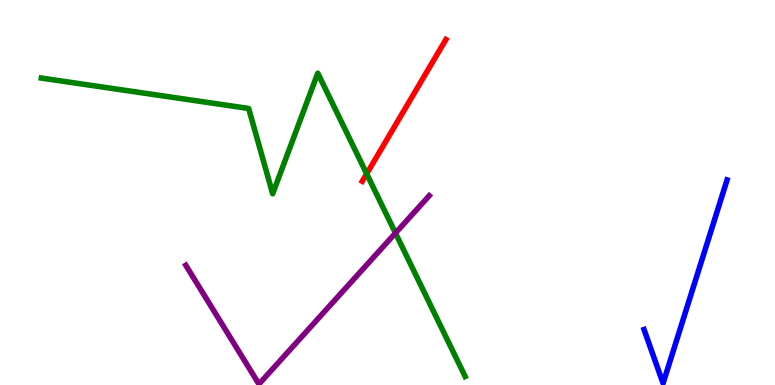[{'lines': ['blue', 'red'], 'intersections': []}, {'lines': ['green', 'red'], 'intersections': [{'x': 4.73, 'y': 5.49}]}, {'lines': ['purple', 'red'], 'intersections': []}, {'lines': ['blue', 'green'], 'intersections': []}, {'lines': ['blue', 'purple'], 'intersections': []}, {'lines': ['green', 'purple'], 'intersections': [{'x': 5.1, 'y': 3.95}]}]